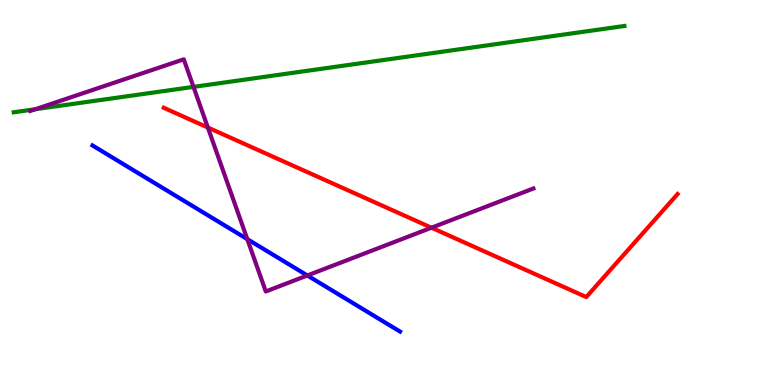[{'lines': ['blue', 'red'], 'intersections': []}, {'lines': ['green', 'red'], 'intersections': []}, {'lines': ['purple', 'red'], 'intersections': [{'x': 2.68, 'y': 6.69}, {'x': 5.57, 'y': 4.09}]}, {'lines': ['blue', 'green'], 'intersections': []}, {'lines': ['blue', 'purple'], 'intersections': [{'x': 3.19, 'y': 3.79}, {'x': 3.97, 'y': 2.84}]}, {'lines': ['green', 'purple'], 'intersections': [{'x': 0.456, 'y': 7.16}, {'x': 2.5, 'y': 7.74}]}]